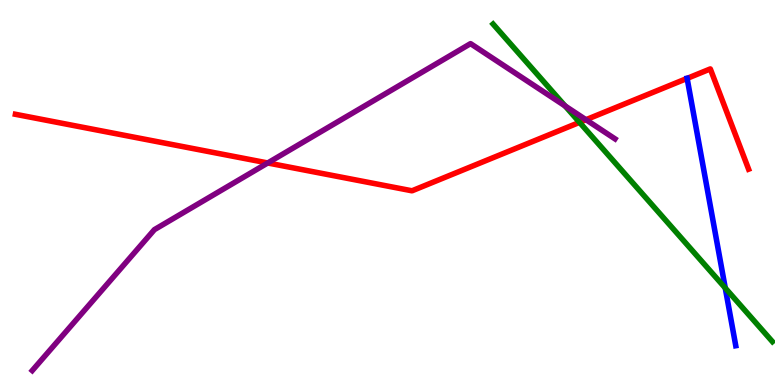[{'lines': ['blue', 'red'], 'intersections': [{'x': 8.87, 'y': 7.96}]}, {'lines': ['green', 'red'], 'intersections': [{'x': 7.48, 'y': 6.82}]}, {'lines': ['purple', 'red'], 'intersections': [{'x': 3.45, 'y': 5.77}, {'x': 7.56, 'y': 6.89}]}, {'lines': ['blue', 'green'], 'intersections': [{'x': 9.36, 'y': 2.52}]}, {'lines': ['blue', 'purple'], 'intersections': []}, {'lines': ['green', 'purple'], 'intersections': [{'x': 7.29, 'y': 7.25}]}]